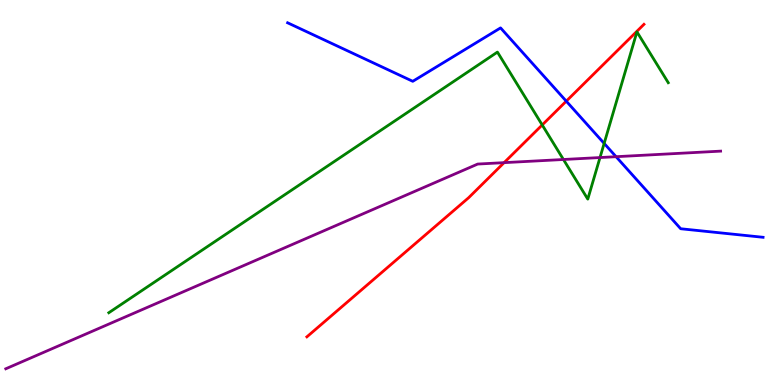[{'lines': ['blue', 'red'], 'intersections': [{'x': 7.31, 'y': 7.37}]}, {'lines': ['green', 'red'], 'intersections': [{'x': 7.0, 'y': 6.75}]}, {'lines': ['purple', 'red'], 'intersections': [{'x': 6.5, 'y': 5.78}]}, {'lines': ['blue', 'green'], 'intersections': [{'x': 7.8, 'y': 6.27}]}, {'lines': ['blue', 'purple'], 'intersections': [{'x': 7.95, 'y': 5.93}]}, {'lines': ['green', 'purple'], 'intersections': [{'x': 7.27, 'y': 5.86}, {'x': 7.74, 'y': 5.91}]}]